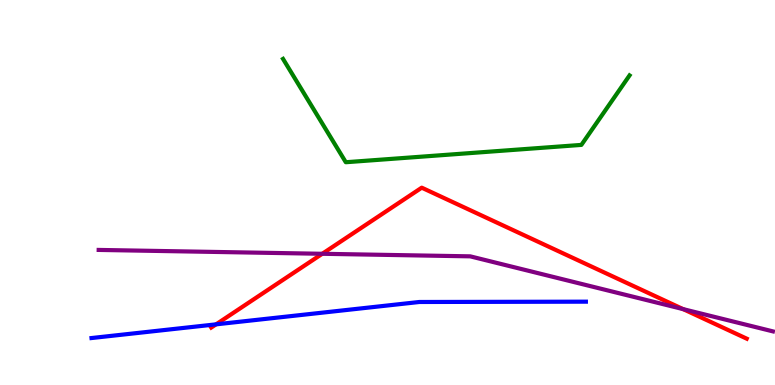[{'lines': ['blue', 'red'], 'intersections': [{'x': 2.79, 'y': 1.58}]}, {'lines': ['green', 'red'], 'intersections': []}, {'lines': ['purple', 'red'], 'intersections': [{'x': 4.16, 'y': 3.41}, {'x': 8.81, 'y': 1.97}]}, {'lines': ['blue', 'green'], 'intersections': []}, {'lines': ['blue', 'purple'], 'intersections': []}, {'lines': ['green', 'purple'], 'intersections': []}]